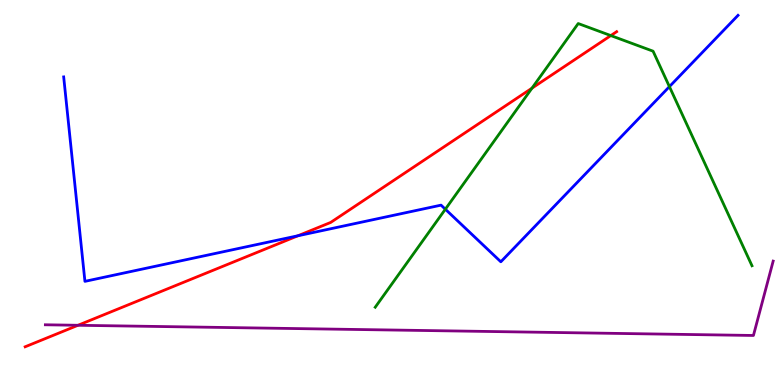[{'lines': ['blue', 'red'], 'intersections': [{'x': 3.84, 'y': 3.88}]}, {'lines': ['green', 'red'], 'intersections': [{'x': 6.86, 'y': 7.71}, {'x': 7.88, 'y': 9.08}]}, {'lines': ['purple', 'red'], 'intersections': [{'x': 1.01, 'y': 1.55}]}, {'lines': ['blue', 'green'], 'intersections': [{'x': 5.75, 'y': 4.57}, {'x': 8.64, 'y': 7.75}]}, {'lines': ['blue', 'purple'], 'intersections': []}, {'lines': ['green', 'purple'], 'intersections': []}]